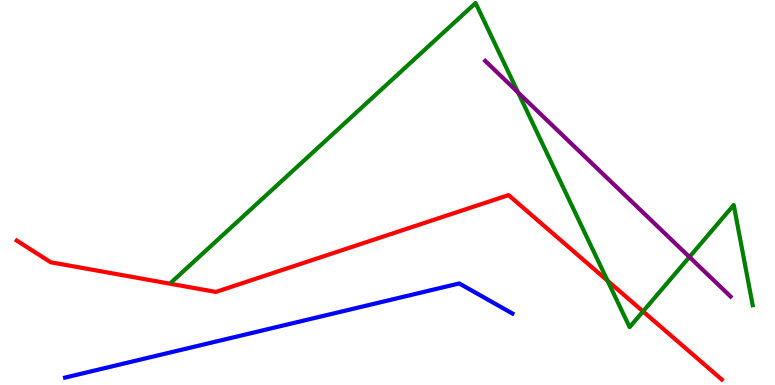[{'lines': ['blue', 'red'], 'intersections': []}, {'lines': ['green', 'red'], 'intersections': [{'x': 7.84, 'y': 2.71}, {'x': 8.3, 'y': 1.91}]}, {'lines': ['purple', 'red'], 'intersections': []}, {'lines': ['blue', 'green'], 'intersections': []}, {'lines': ['blue', 'purple'], 'intersections': []}, {'lines': ['green', 'purple'], 'intersections': [{'x': 6.69, 'y': 7.6}, {'x': 8.9, 'y': 3.32}]}]